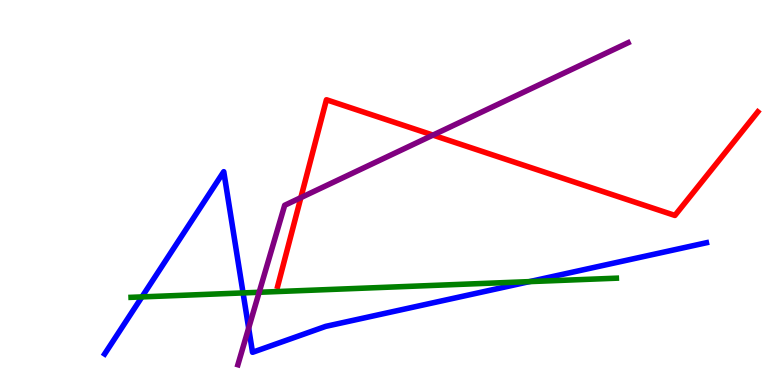[{'lines': ['blue', 'red'], 'intersections': []}, {'lines': ['green', 'red'], 'intersections': []}, {'lines': ['purple', 'red'], 'intersections': [{'x': 3.88, 'y': 4.87}, {'x': 5.59, 'y': 6.49}]}, {'lines': ['blue', 'green'], 'intersections': [{'x': 1.83, 'y': 2.29}, {'x': 3.14, 'y': 2.39}, {'x': 6.83, 'y': 2.69}]}, {'lines': ['blue', 'purple'], 'intersections': [{'x': 3.21, 'y': 1.48}]}, {'lines': ['green', 'purple'], 'intersections': [{'x': 3.34, 'y': 2.41}]}]